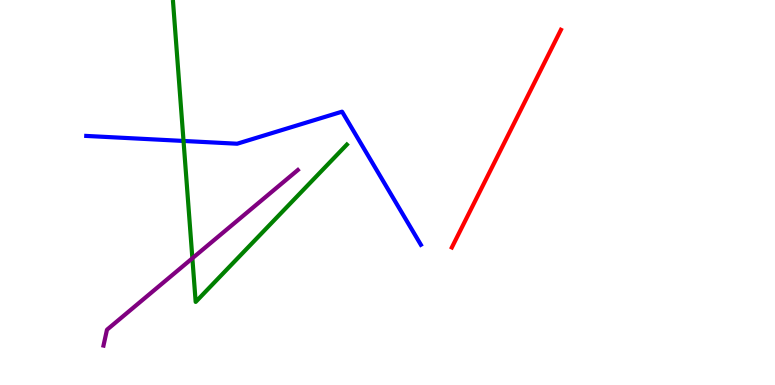[{'lines': ['blue', 'red'], 'intersections': []}, {'lines': ['green', 'red'], 'intersections': []}, {'lines': ['purple', 'red'], 'intersections': []}, {'lines': ['blue', 'green'], 'intersections': [{'x': 2.37, 'y': 6.34}]}, {'lines': ['blue', 'purple'], 'intersections': []}, {'lines': ['green', 'purple'], 'intersections': [{'x': 2.48, 'y': 3.29}]}]